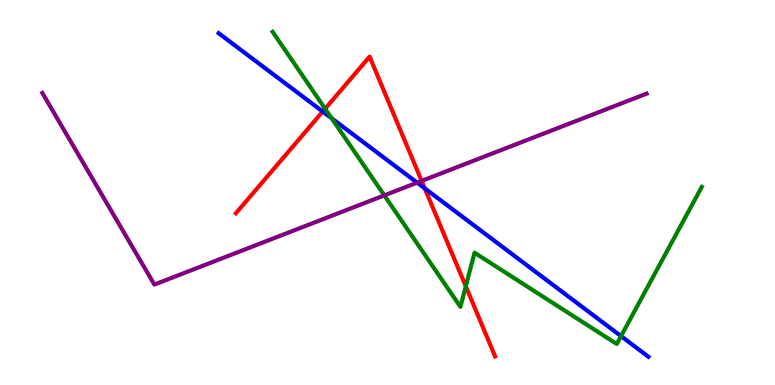[{'lines': ['blue', 'red'], 'intersections': [{'x': 4.16, 'y': 7.1}, {'x': 5.48, 'y': 5.11}]}, {'lines': ['green', 'red'], 'intersections': [{'x': 4.2, 'y': 7.18}, {'x': 6.01, 'y': 2.56}]}, {'lines': ['purple', 'red'], 'intersections': [{'x': 5.44, 'y': 5.3}]}, {'lines': ['blue', 'green'], 'intersections': [{'x': 4.28, 'y': 6.93}, {'x': 8.01, 'y': 1.27}]}, {'lines': ['blue', 'purple'], 'intersections': [{'x': 5.38, 'y': 5.26}]}, {'lines': ['green', 'purple'], 'intersections': [{'x': 4.96, 'y': 4.93}]}]